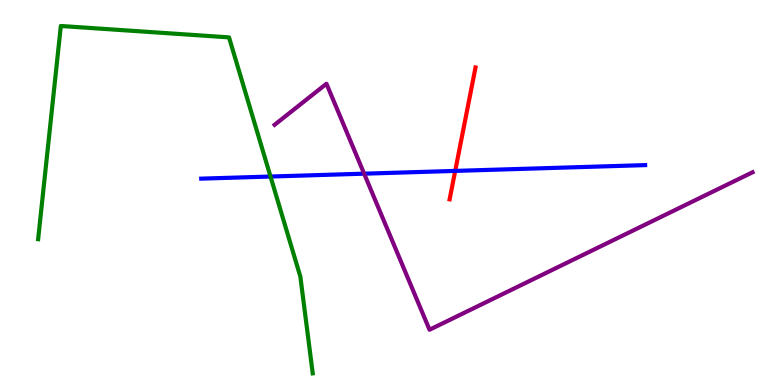[{'lines': ['blue', 'red'], 'intersections': [{'x': 5.87, 'y': 5.56}]}, {'lines': ['green', 'red'], 'intersections': []}, {'lines': ['purple', 'red'], 'intersections': []}, {'lines': ['blue', 'green'], 'intersections': [{'x': 3.49, 'y': 5.41}]}, {'lines': ['blue', 'purple'], 'intersections': [{'x': 4.7, 'y': 5.49}]}, {'lines': ['green', 'purple'], 'intersections': []}]